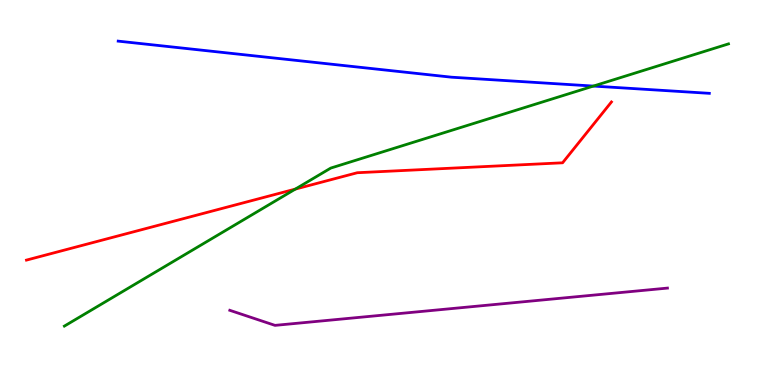[{'lines': ['blue', 'red'], 'intersections': []}, {'lines': ['green', 'red'], 'intersections': [{'x': 3.81, 'y': 5.09}]}, {'lines': ['purple', 'red'], 'intersections': []}, {'lines': ['blue', 'green'], 'intersections': [{'x': 7.66, 'y': 7.76}]}, {'lines': ['blue', 'purple'], 'intersections': []}, {'lines': ['green', 'purple'], 'intersections': []}]